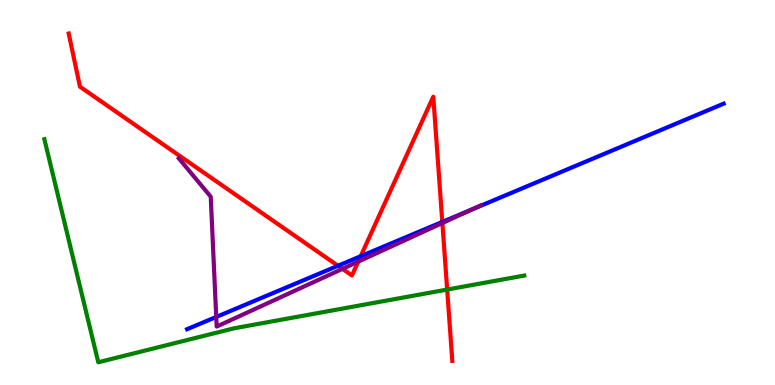[{'lines': ['blue', 'red'], 'intersections': [{'x': 4.36, 'y': 3.1}, {'x': 4.65, 'y': 3.34}, {'x': 5.71, 'y': 4.24}]}, {'lines': ['green', 'red'], 'intersections': [{'x': 5.77, 'y': 2.48}]}, {'lines': ['purple', 'red'], 'intersections': [{'x': 4.42, 'y': 3.02}, {'x': 4.62, 'y': 3.2}, {'x': 5.71, 'y': 4.21}]}, {'lines': ['blue', 'green'], 'intersections': []}, {'lines': ['blue', 'purple'], 'intersections': [{'x': 2.79, 'y': 1.77}, {'x': 6.09, 'y': 4.56}]}, {'lines': ['green', 'purple'], 'intersections': []}]